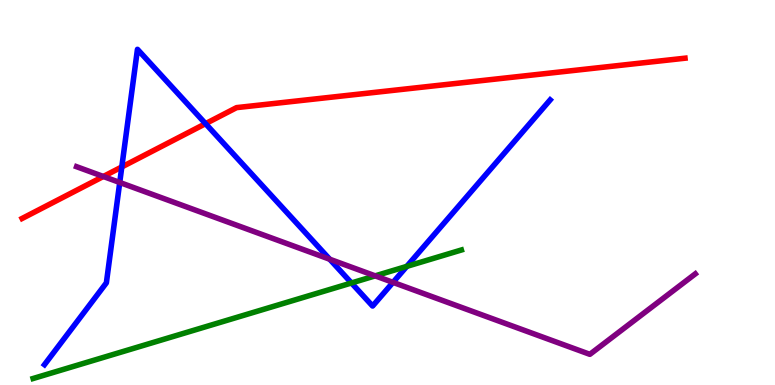[{'lines': ['blue', 'red'], 'intersections': [{'x': 1.57, 'y': 5.66}, {'x': 2.65, 'y': 6.79}]}, {'lines': ['green', 'red'], 'intersections': []}, {'lines': ['purple', 'red'], 'intersections': [{'x': 1.33, 'y': 5.42}]}, {'lines': ['blue', 'green'], 'intersections': [{'x': 4.54, 'y': 2.65}, {'x': 5.25, 'y': 3.08}]}, {'lines': ['blue', 'purple'], 'intersections': [{'x': 1.54, 'y': 5.26}, {'x': 4.25, 'y': 3.27}, {'x': 5.07, 'y': 2.67}]}, {'lines': ['green', 'purple'], 'intersections': [{'x': 4.84, 'y': 2.83}]}]